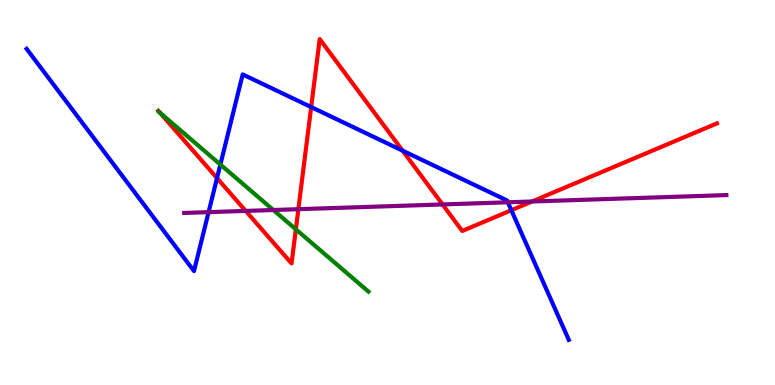[{'lines': ['blue', 'red'], 'intersections': [{'x': 2.8, 'y': 5.37}, {'x': 4.02, 'y': 7.22}, {'x': 5.19, 'y': 6.09}, {'x': 6.6, 'y': 4.54}]}, {'lines': ['green', 'red'], 'intersections': [{'x': 2.06, 'y': 7.08}, {'x': 3.82, 'y': 4.04}]}, {'lines': ['purple', 'red'], 'intersections': [{'x': 3.17, 'y': 4.52}, {'x': 3.85, 'y': 4.57}, {'x': 5.71, 'y': 4.69}, {'x': 6.86, 'y': 4.77}]}, {'lines': ['blue', 'green'], 'intersections': [{'x': 2.84, 'y': 5.73}]}, {'lines': ['blue', 'purple'], 'intersections': [{'x': 2.69, 'y': 4.49}, {'x': 6.55, 'y': 4.75}]}, {'lines': ['green', 'purple'], 'intersections': [{'x': 3.53, 'y': 4.55}]}]